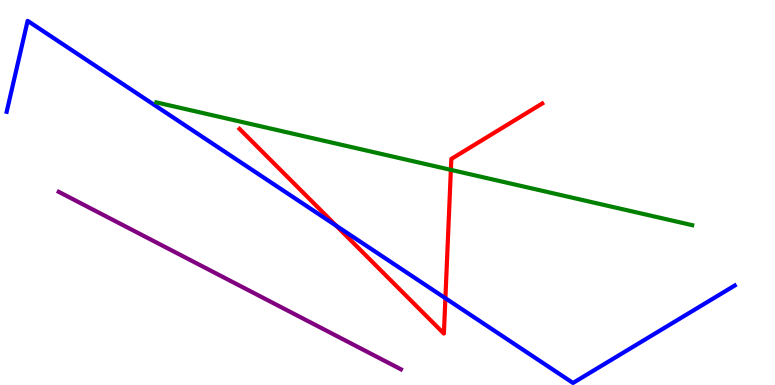[{'lines': ['blue', 'red'], 'intersections': [{'x': 4.34, 'y': 4.14}, {'x': 5.75, 'y': 2.25}]}, {'lines': ['green', 'red'], 'intersections': [{'x': 5.82, 'y': 5.59}]}, {'lines': ['purple', 'red'], 'intersections': []}, {'lines': ['blue', 'green'], 'intersections': []}, {'lines': ['blue', 'purple'], 'intersections': []}, {'lines': ['green', 'purple'], 'intersections': []}]